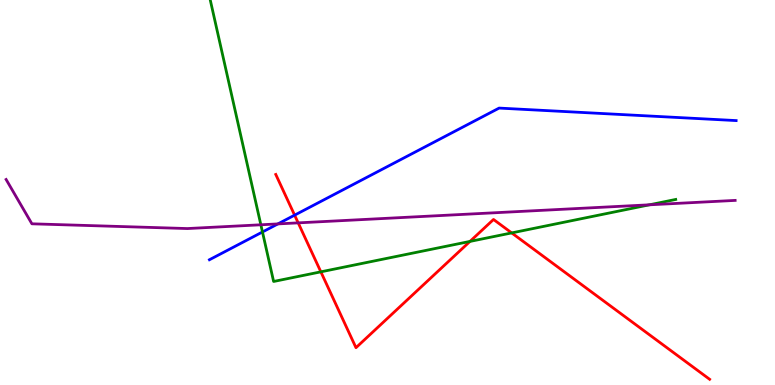[{'lines': ['blue', 'red'], 'intersections': [{'x': 3.8, 'y': 4.41}]}, {'lines': ['green', 'red'], 'intersections': [{'x': 4.14, 'y': 2.94}, {'x': 6.06, 'y': 3.73}, {'x': 6.6, 'y': 3.95}]}, {'lines': ['purple', 'red'], 'intersections': [{'x': 3.85, 'y': 4.21}]}, {'lines': ['blue', 'green'], 'intersections': [{'x': 3.39, 'y': 3.97}]}, {'lines': ['blue', 'purple'], 'intersections': [{'x': 3.59, 'y': 4.18}]}, {'lines': ['green', 'purple'], 'intersections': [{'x': 3.37, 'y': 4.16}, {'x': 8.38, 'y': 4.68}]}]